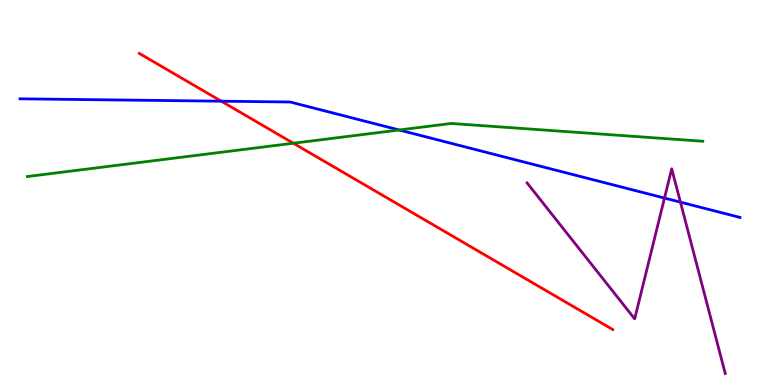[{'lines': ['blue', 'red'], 'intersections': [{'x': 2.85, 'y': 7.37}]}, {'lines': ['green', 'red'], 'intersections': [{'x': 3.78, 'y': 6.28}]}, {'lines': ['purple', 'red'], 'intersections': []}, {'lines': ['blue', 'green'], 'intersections': [{'x': 5.15, 'y': 6.62}]}, {'lines': ['blue', 'purple'], 'intersections': [{'x': 8.57, 'y': 4.86}, {'x': 8.78, 'y': 4.75}]}, {'lines': ['green', 'purple'], 'intersections': []}]